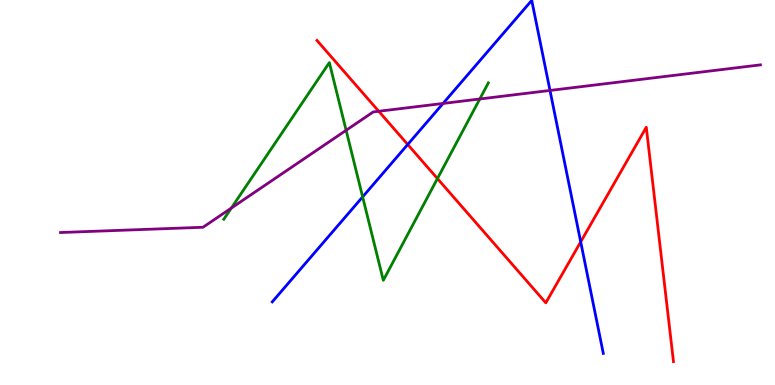[{'lines': ['blue', 'red'], 'intersections': [{'x': 5.26, 'y': 6.25}, {'x': 7.49, 'y': 3.72}]}, {'lines': ['green', 'red'], 'intersections': [{'x': 5.64, 'y': 5.36}]}, {'lines': ['purple', 'red'], 'intersections': [{'x': 4.89, 'y': 7.11}]}, {'lines': ['blue', 'green'], 'intersections': [{'x': 4.68, 'y': 4.89}]}, {'lines': ['blue', 'purple'], 'intersections': [{'x': 5.72, 'y': 7.31}, {'x': 7.1, 'y': 7.65}]}, {'lines': ['green', 'purple'], 'intersections': [{'x': 2.98, 'y': 4.6}, {'x': 4.47, 'y': 6.62}, {'x': 6.19, 'y': 7.43}]}]